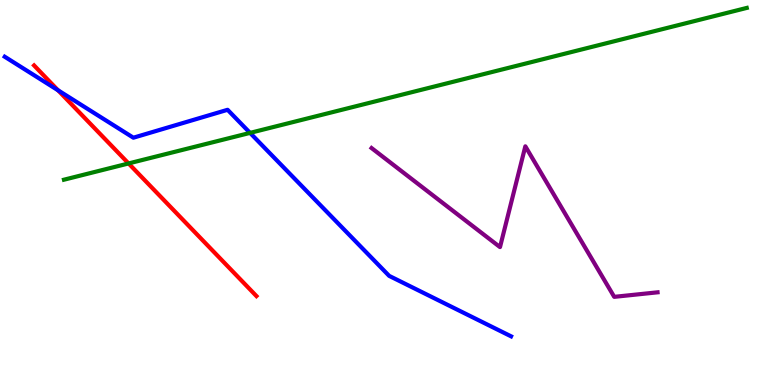[{'lines': ['blue', 'red'], 'intersections': [{'x': 0.749, 'y': 7.66}]}, {'lines': ['green', 'red'], 'intersections': [{'x': 1.66, 'y': 5.75}]}, {'lines': ['purple', 'red'], 'intersections': []}, {'lines': ['blue', 'green'], 'intersections': [{'x': 3.23, 'y': 6.55}]}, {'lines': ['blue', 'purple'], 'intersections': []}, {'lines': ['green', 'purple'], 'intersections': []}]